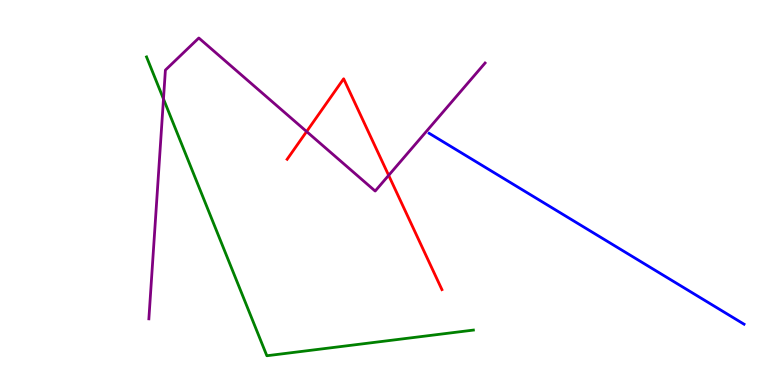[{'lines': ['blue', 'red'], 'intersections': []}, {'lines': ['green', 'red'], 'intersections': []}, {'lines': ['purple', 'red'], 'intersections': [{'x': 3.96, 'y': 6.58}, {'x': 5.01, 'y': 5.45}]}, {'lines': ['blue', 'green'], 'intersections': []}, {'lines': ['blue', 'purple'], 'intersections': []}, {'lines': ['green', 'purple'], 'intersections': [{'x': 2.11, 'y': 7.43}]}]